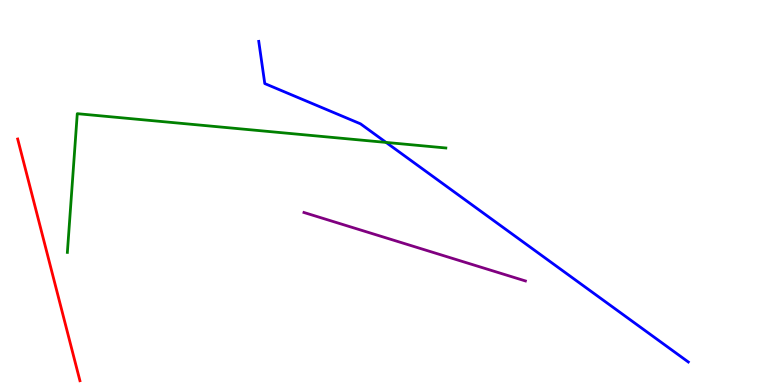[{'lines': ['blue', 'red'], 'intersections': []}, {'lines': ['green', 'red'], 'intersections': []}, {'lines': ['purple', 'red'], 'intersections': []}, {'lines': ['blue', 'green'], 'intersections': [{'x': 4.98, 'y': 6.3}]}, {'lines': ['blue', 'purple'], 'intersections': []}, {'lines': ['green', 'purple'], 'intersections': []}]